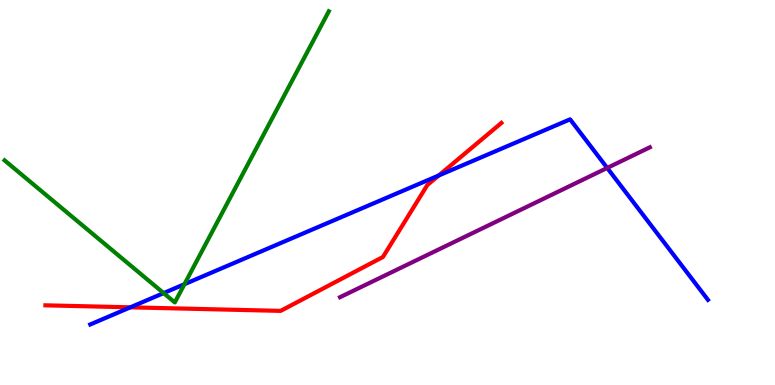[{'lines': ['blue', 'red'], 'intersections': [{'x': 1.68, 'y': 2.02}, {'x': 5.66, 'y': 5.44}]}, {'lines': ['green', 'red'], 'intersections': []}, {'lines': ['purple', 'red'], 'intersections': []}, {'lines': ['blue', 'green'], 'intersections': [{'x': 2.11, 'y': 2.39}, {'x': 2.38, 'y': 2.62}]}, {'lines': ['blue', 'purple'], 'intersections': [{'x': 7.84, 'y': 5.64}]}, {'lines': ['green', 'purple'], 'intersections': []}]